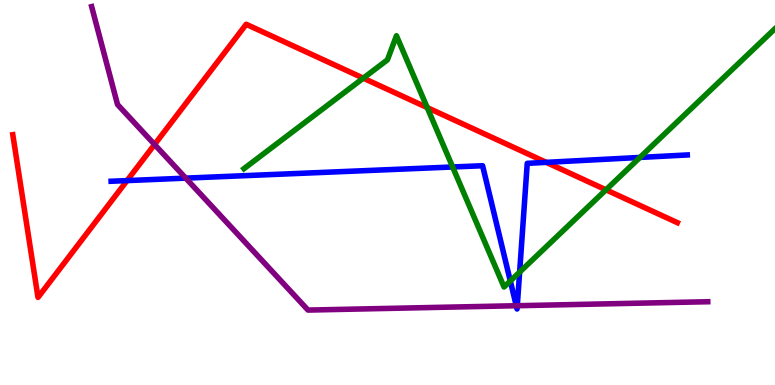[{'lines': ['blue', 'red'], 'intersections': [{'x': 1.64, 'y': 5.31}, {'x': 7.05, 'y': 5.78}]}, {'lines': ['green', 'red'], 'intersections': [{'x': 4.69, 'y': 7.97}, {'x': 5.51, 'y': 7.21}, {'x': 7.82, 'y': 5.07}]}, {'lines': ['purple', 'red'], 'intersections': [{'x': 1.99, 'y': 6.25}]}, {'lines': ['blue', 'green'], 'intersections': [{'x': 5.84, 'y': 5.66}, {'x': 6.58, 'y': 2.7}, {'x': 6.7, 'y': 2.93}, {'x': 8.26, 'y': 5.91}]}, {'lines': ['blue', 'purple'], 'intersections': [{'x': 2.4, 'y': 5.37}, {'x': 6.66, 'y': 2.06}, {'x': 6.67, 'y': 2.06}]}, {'lines': ['green', 'purple'], 'intersections': []}]